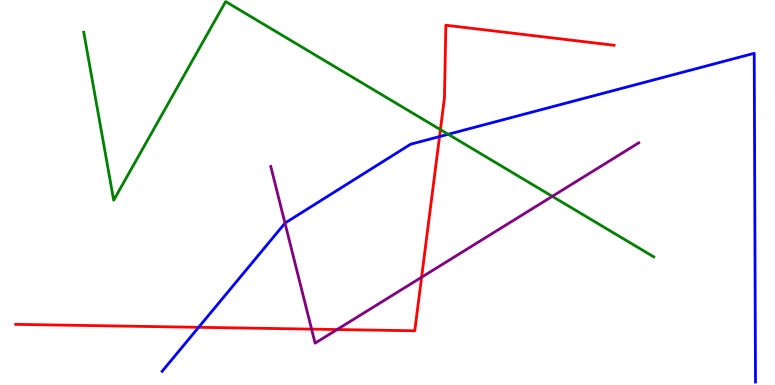[{'lines': ['blue', 'red'], 'intersections': [{'x': 2.56, 'y': 1.5}, {'x': 5.67, 'y': 6.45}]}, {'lines': ['green', 'red'], 'intersections': [{'x': 5.68, 'y': 6.63}]}, {'lines': ['purple', 'red'], 'intersections': [{'x': 4.02, 'y': 1.45}, {'x': 4.35, 'y': 1.44}, {'x': 5.44, 'y': 2.8}]}, {'lines': ['blue', 'green'], 'intersections': [{'x': 5.78, 'y': 6.51}]}, {'lines': ['blue', 'purple'], 'intersections': [{'x': 3.68, 'y': 4.2}]}, {'lines': ['green', 'purple'], 'intersections': [{'x': 7.13, 'y': 4.9}]}]